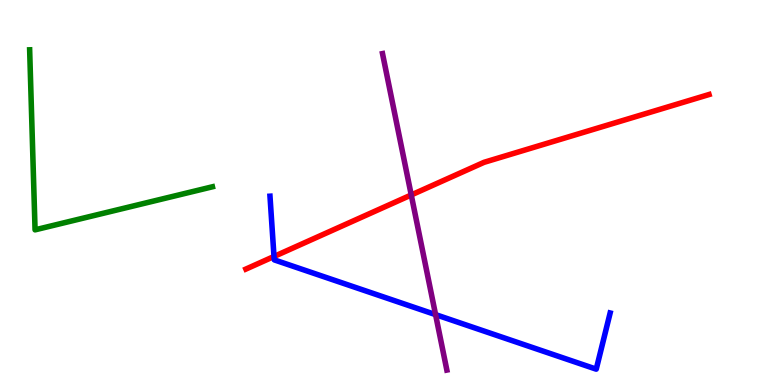[{'lines': ['blue', 'red'], 'intersections': [{'x': 3.54, 'y': 3.34}]}, {'lines': ['green', 'red'], 'intersections': []}, {'lines': ['purple', 'red'], 'intersections': [{'x': 5.31, 'y': 4.94}]}, {'lines': ['blue', 'green'], 'intersections': []}, {'lines': ['blue', 'purple'], 'intersections': [{'x': 5.62, 'y': 1.83}]}, {'lines': ['green', 'purple'], 'intersections': []}]